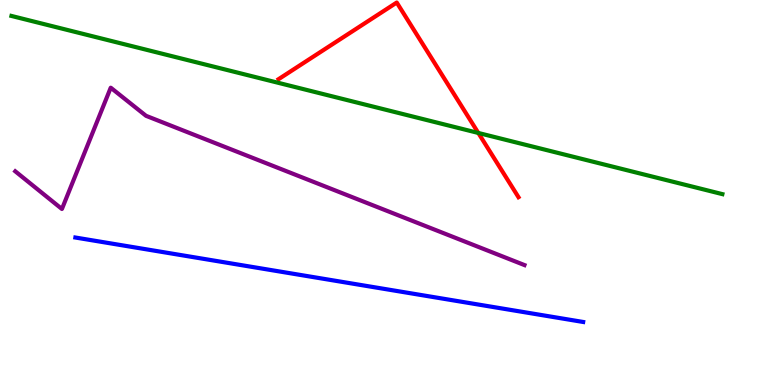[{'lines': ['blue', 'red'], 'intersections': []}, {'lines': ['green', 'red'], 'intersections': [{'x': 6.17, 'y': 6.55}]}, {'lines': ['purple', 'red'], 'intersections': []}, {'lines': ['blue', 'green'], 'intersections': []}, {'lines': ['blue', 'purple'], 'intersections': []}, {'lines': ['green', 'purple'], 'intersections': []}]